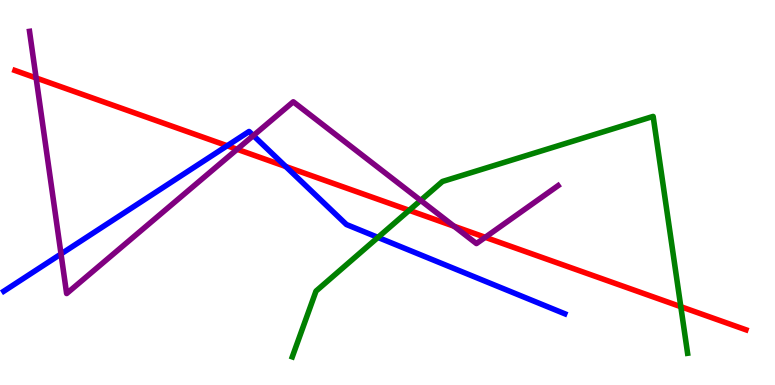[{'lines': ['blue', 'red'], 'intersections': [{'x': 2.93, 'y': 6.21}, {'x': 3.69, 'y': 5.67}]}, {'lines': ['green', 'red'], 'intersections': [{'x': 5.28, 'y': 4.54}, {'x': 8.78, 'y': 2.03}]}, {'lines': ['purple', 'red'], 'intersections': [{'x': 0.466, 'y': 7.97}, {'x': 3.06, 'y': 6.12}, {'x': 5.86, 'y': 4.12}, {'x': 6.26, 'y': 3.84}]}, {'lines': ['blue', 'green'], 'intersections': [{'x': 4.88, 'y': 3.83}]}, {'lines': ['blue', 'purple'], 'intersections': [{'x': 0.787, 'y': 3.4}, {'x': 3.27, 'y': 6.48}]}, {'lines': ['green', 'purple'], 'intersections': [{'x': 5.43, 'y': 4.8}]}]